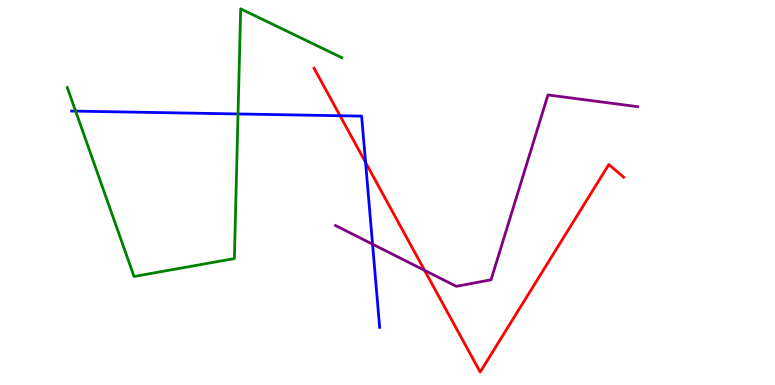[{'lines': ['blue', 'red'], 'intersections': [{'x': 4.39, 'y': 6.99}, {'x': 4.72, 'y': 5.78}]}, {'lines': ['green', 'red'], 'intersections': []}, {'lines': ['purple', 'red'], 'intersections': [{'x': 5.48, 'y': 2.98}]}, {'lines': ['blue', 'green'], 'intersections': [{'x': 0.976, 'y': 7.11}, {'x': 3.07, 'y': 7.04}]}, {'lines': ['blue', 'purple'], 'intersections': [{'x': 4.81, 'y': 3.66}]}, {'lines': ['green', 'purple'], 'intersections': []}]